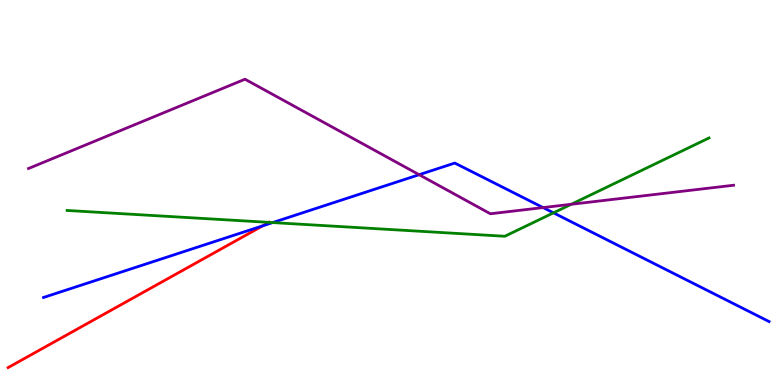[{'lines': ['blue', 'red'], 'intersections': [{'x': 3.39, 'y': 4.13}]}, {'lines': ['green', 'red'], 'intersections': [{'x': 3.47, 'y': 4.22}]}, {'lines': ['purple', 'red'], 'intersections': []}, {'lines': ['blue', 'green'], 'intersections': [{'x': 3.52, 'y': 4.22}, {'x': 7.14, 'y': 4.47}]}, {'lines': ['blue', 'purple'], 'intersections': [{'x': 5.41, 'y': 5.46}, {'x': 7.01, 'y': 4.61}]}, {'lines': ['green', 'purple'], 'intersections': [{'x': 7.37, 'y': 4.69}]}]